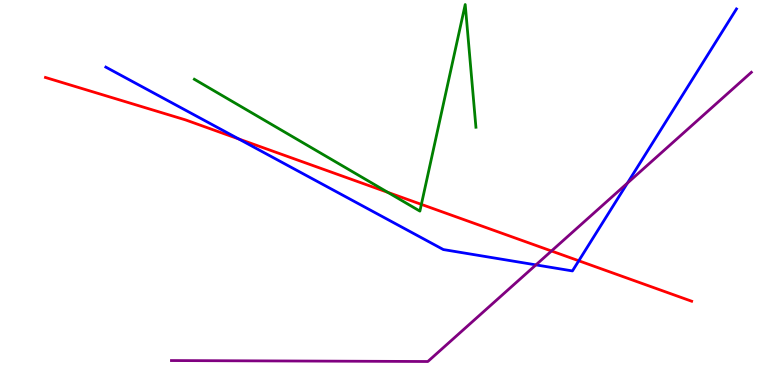[{'lines': ['blue', 'red'], 'intersections': [{'x': 3.08, 'y': 6.39}, {'x': 7.47, 'y': 3.23}]}, {'lines': ['green', 'red'], 'intersections': [{'x': 5.0, 'y': 5.0}, {'x': 5.44, 'y': 4.69}]}, {'lines': ['purple', 'red'], 'intersections': [{'x': 7.12, 'y': 3.48}]}, {'lines': ['blue', 'green'], 'intersections': []}, {'lines': ['blue', 'purple'], 'intersections': [{'x': 6.92, 'y': 3.12}, {'x': 8.1, 'y': 5.24}]}, {'lines': ['green', 'purple'], 'intersections': []}]